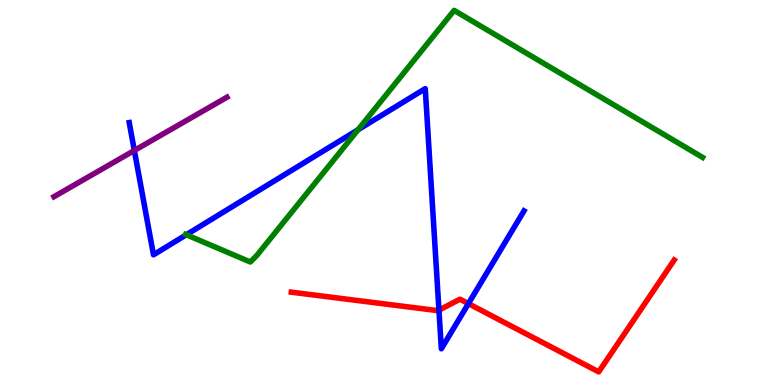[{'lines': ['blue', 'red'], 'intersections': [{'x': 5.66, 'y': 1.94}, {'x': 6.04, 'y': 2.11}]}, {'lines': ['green', 'red'], 'intersections': []}, {'lines': ['purple', 'red'], 'intersections': []}, {'lines': ['blue', 'green'], 'intersections': [{'x': 2.4, 'y': 3.9}, {'x': 4.62, 'y': 6.63}]}, {'lines': ['blue', 'purple'], 'intersections': [{'x': 1.73, 'y': 6.09}]}, {'lines': ['green', 'purple'], 'intersections': []}]